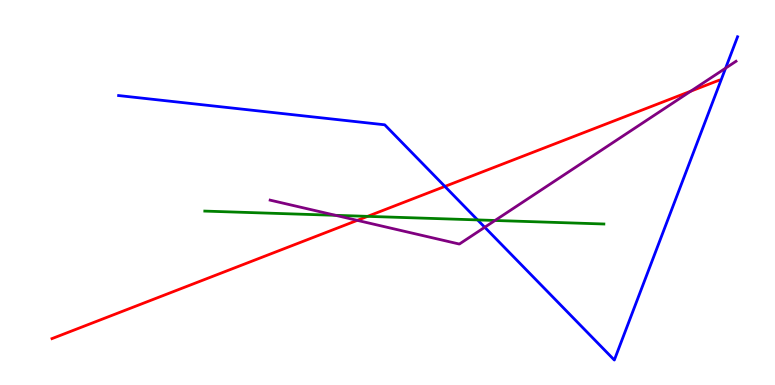[{'lines': ['blue', 'red'], 'intersections': [{'x': 5.74, 'y': 5.16}]}, {'lines': ['green', 'red'], 'intersections': [{'x': 4.74, 'y': 4.38}]}, {'lines': ['purple', 'red'], 'intersections': [{'x': 4.61, 'y': 4.28}, {'x': 8.91, 'y': 7.63}]}, {'lines': ['blue', 'green'], 'intersections': [{'x': 6.16, 'y': 4.29}]}, {'lines': ['blue', 'purple'], 'intersections': [{'x': 6.25, 'y': 4.1}, {'x': 9.36, 'y': 8.23}]}, {'lines': ['green', 'purple'], 'intersections': [{'x': 4.33, 'y': 4.41}, {'x': 6.39, 'y': 4.27}]}]